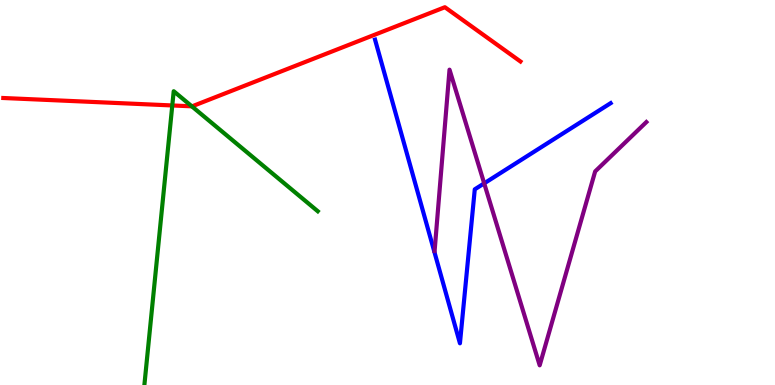[{'lines': ['blue', 'red'], 'intersections': []}, {'lines': ['green', 'red'], 'intersections': [{'x': 2.22, 'y': 7.26}, {'x': 2.48, 'y': 7.24}]}, {'lines': ['purple', 'red'], 'intersections': []}, {'lines': ['blue', 'green'], 'intersections': []}, {'lines': ['blue', 'purple'], 'intersections': [{'x': 6.25, 'y': 5.24}]}, {'lines': ['green', 'purple'], 'intersections': []}]